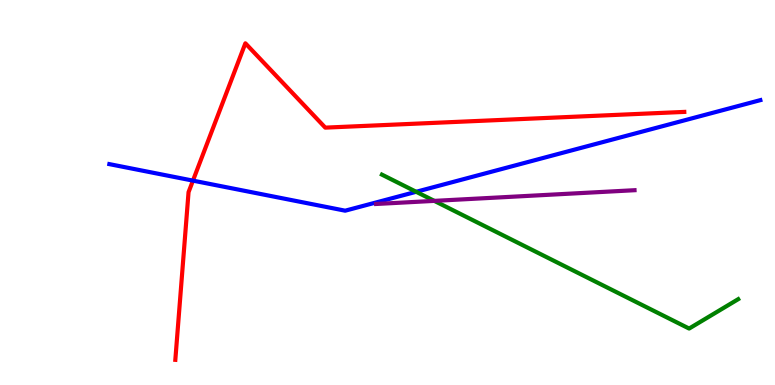[{'lines': ['blue', 'red'], 'intersections': [{'x': 2.49, 'y': 5.31}]}, {'lines': ['green', 'red'], 'intersections': []}, {'lines': ['purple', 'red'], 'intersections': []}, {'lines': ['blue', 'green'], 'intersections': [{'x': 5.37, 'y': 5.02}]}, {'lines': ['blue', 'purple'], 'intersections': []}, {'lines': ['green', 'purple'], 'intersections': [{'x': 5.6, 'y': 4.78}]}]